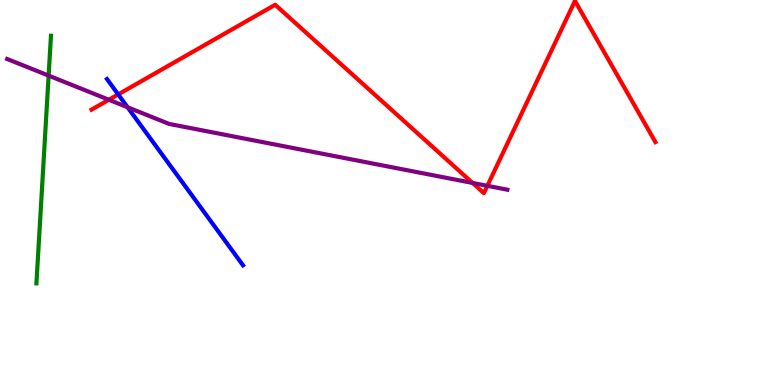[{'lines': ['blue', 'red'], 'intersections': [{'x': 1.53, 'y': 7.55}]}, {'lines': ['green', 'red'], 'intersections': []}, {'lines': ['purple', 'red'], 'intersections': [{'x': 1.4, 'y': 7.41}, {'x': 6.1, 'y': 5.25}, {'x': 6.29, 'y': 5.17}]}, {'lines': ['blue', 'green'], 'intersections': []}, {'lines': ['blue', 'purple'], 'intersections': [{'x': 1.65, 'y': 7.21}]}, {'lines': ['green', 'purple'], 'intersections': [{'x': 0.627, 'y': 8.04}]}]